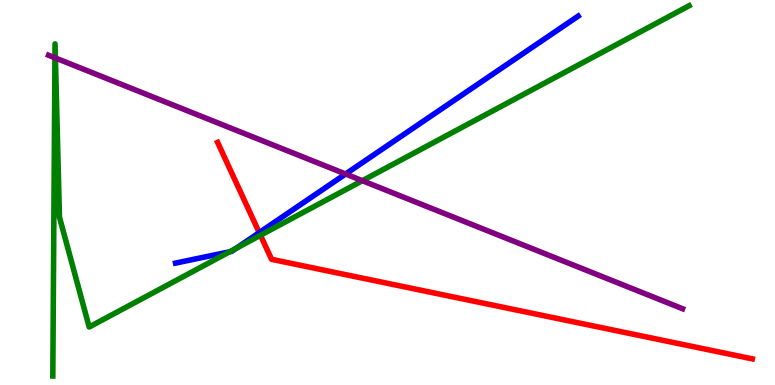[{'lines': ['blue', 'red'], 'intersections': [{'x': 3.35, 'y': 3.96}]}, {'lines': ['green', 'red'], 'intersections': [{'x': 3.36, 'y': 3.89}]}, {'lines': ['purple', 'red'], 'intersections': []}, {'lines': ['blue', 'green'], 'intersections': [{'x': 2.96, 'y': 3.46}, {'x': 3.05, 'y': 3.55}]}, {'lines': ['blue', 'purple'], 'intersections': [{'x': 4.46, 'y': 5.48}]}, {'lines': ['green', 'purple'], 'intersections': [{'x': 0.709, 'y': 8.5}, {'x': 0.715, 'y': 8.49}, {'x': 4.68, 'y': 5.31}]}]